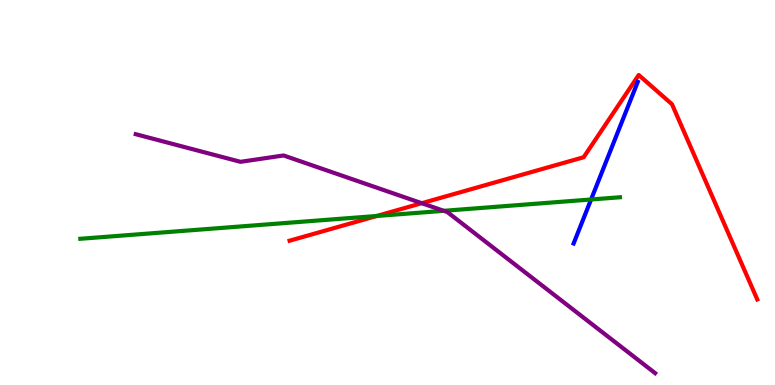[{'lines': ['blue', 'red'], 'intersections': []}, {'lines': ['green', 'red'], 'intersections': [{'x': 4.86, 'y': 4.39}]}, {'lines': ['purple', 'red'], 'intersections': [{'x': 5.44, 'y': 4.72}]}, {'lines': ['blue', 'green'], 'intersections': [{'x': 7.63, 'y': 4.82}]}, {'lines': ['blue', 'purple'], 'intersections': []}, {'lines': ['green', 'purple'], 'intersections': [{'x': 5.73, 'y': 4.52}]}]